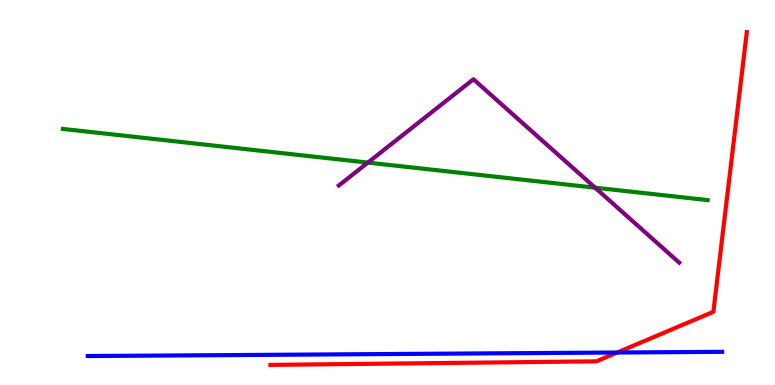[{'lines': ['blue', 'red'], 'intersections': [{'x': 7.96, 'y': 0.844}]}, {'lines': ['green', 'red'], 'intersections': []}, {'lines': ['purple', 'red'], 'intersections': []}, {'lines': ['blue', 'green'], 'intersections': []}, {'lines': ['blue', 'purple'], 'intersections': []}, {'lines': ['green', 'purple'], 'intersections': [{'x': 4.75, 'y': 5.78}, {'x': 7.68, 'y': 5.12}]}]